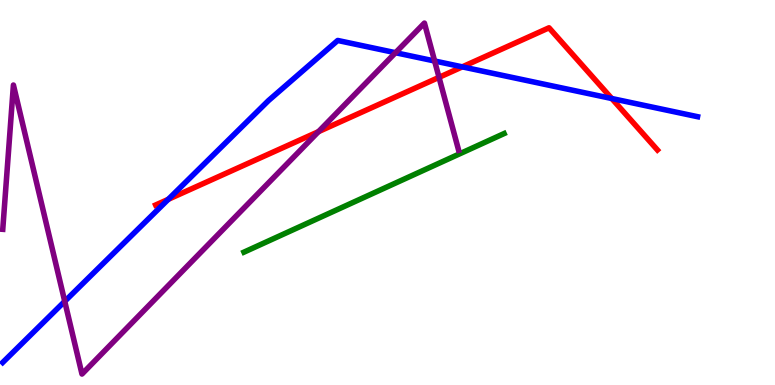[{'lines': ['blue', 'red'], 'intersections': [{'x': 2.17, 'y': 4.82}, {'x': 5.97, 'y': 8.26}, {'x': 7.89, 'y': 7.44}]}, {'lines': ['green', 'red'], 'intersections': []}, {'lines': ['purple', 'red'], 'intersections': [{'x': 4.11, 'y': 6.58}, {'x': 5.66, 'y': 7.99}]}, {'lines': ['blue', 'green'], 'intersections': []}, {'lines': ['blue', 'purple'], 'intersections': [{'x': 0.835, 'y': 2.17}, {'x': 5.1, 'y': 8.63}, {'x': 5.61, 'y': 8.42}]}, {'lines': ['green', 'purple'], 'intersections': []}]